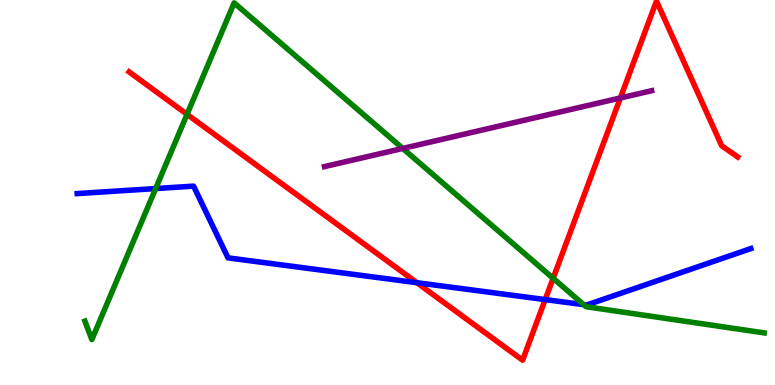[{'lines': ['blue', 'red'], 'intersections': [{'x': 5.38, 'y': 2.66}, {'x': 7.03, 'y': 2.22}]}, {'lines': ['green', 'red'], 'intersections': [{'x': 2.41, 'y': 7.03}, {'x': 7.14, 'y': 2.77}]}, {'lines': ['purple', 'red'], 'intersections': [{'x': 8.0, 'y': 7.46}]}, {'lines': ['blue', 'green'], 'intersections': [{'x': 2.01, 'y': 5.1}, {'x': 7.53, 'y': 2.09}]}, {'lines': ['blue', 'purple'], 'intersections': []}, {'lines': ['green', 'purple'], 'intersections': [{'x': 5.2, 'y': 6.14}]}]